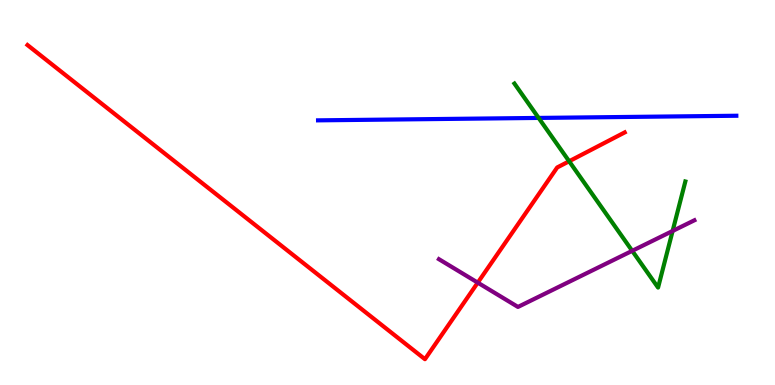[{'lines': ['blue', 'red'], 'intersections': []}, {'lines': ['green', 'red'], 'intersections': [{'x': 7.34, 'y': 5.81}]}, {'lines': ['purple', 'red'], 'intersections': [{'x': 6.16, 'y': 2.66}]}, {'lines': ['blue', 'green'], 'intersections': [{'x': 6.95, 'y': 6.94}]}, {'lines': ['blue', 'purple'], 'intersections': []}, {'lines': ['green', 'purple'], 'intersections': [{'x': 8.16, 'y': 3.48}, {'x': 8.68, 'y': 4.0}]}]